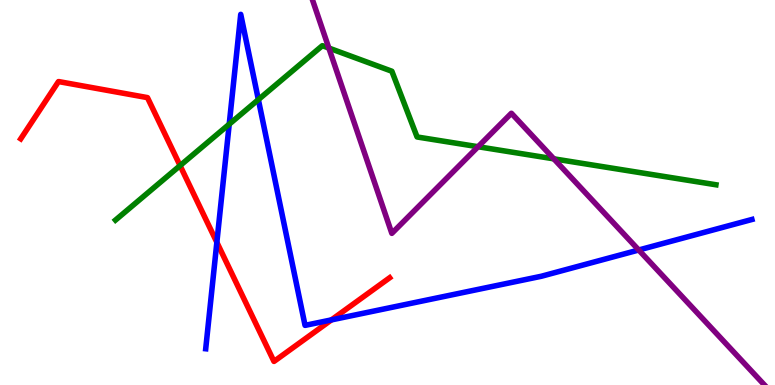[{'lines': ['blue', 'red'], 'intersections': [{'x': 2.8, 'y': 3.71}, {'x': 4.28, 'y': 1.69}]}, {'lines': ['green', 'red'], 'intersections': [{'x': 2.32, 'y': 5.7}]}, {'lines': ['purple', 'red'], 'intersections': []}, {'lines': ['blue', 'green'], 'intersections': [{'x': 2.96, 'y': 6.77}, {'x': 3.33, 'y': 7.41}]}, {'lines': ['blue', 'purple'], 'intersections': [{'x': 8.24, 'y': 3.51}]}, {'lines': ['green', 'purple'], 'intersections': [{'x': 4.24, 'y': 8.75}, {'x': 6.17, 'y': 6.19}, {'x': 7.15, 'y': 5.87}]}]